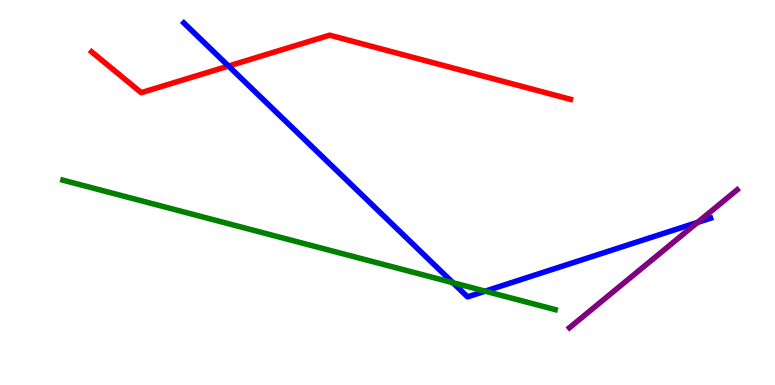[{'lines': ['blue', 'red'], 'intersections': [{'x': 2.95, 'y': 8.28}]}, {'lines': ['green', 'red'], 'intersections': []}, {'lines': ['purple', 'red'], 'intersections': []}, {'lines': ['blue', 'green'], 'intersections': [{'x': 5.84, 'y': 2.66}, {'x': 6.26, 'y': 2.44}]}, {'lines': ['blue', 'purple'], 'intersections': [{'x': 9.0, 'y': 4.22}]}, {'lines': ['green', 'purple'], 'intersections': []}]